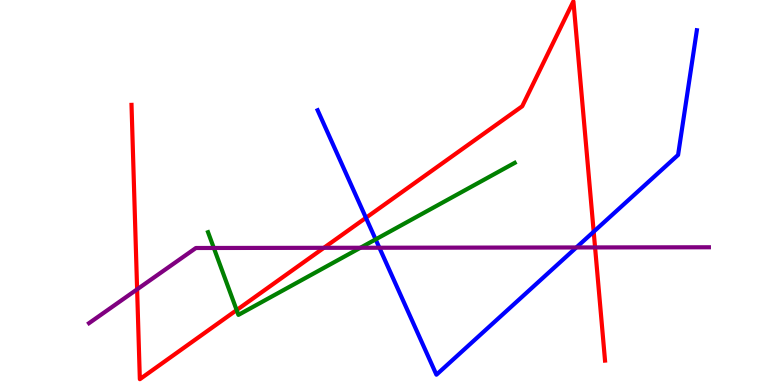[{'lines': ['blue', 'red'], 'intersections': [{'x': 4.72, 'y': 4.34}, {'x': 7.66, 'y': 3.98}]}, {'lines': ['green', 'red'], 'intersections': [{'x': 3.05, 'y': 1.95}]}, {'lines': ['purple', 'red'], 'intersections': [{'x': 1.77, 'y': 2.48}, {'x': 4.18, 'y': 3.56}, {'x': 7.68, 'y': 3.57}]}, {'lines': ['blue', 'green'], 'intersections': [{'x': 4.85, 'y': 3.78}]}, {'lines': ['blue', 'purple'], 'intersections': [{'x': 4.9, 'y': 3.57}, {'x': 7.44, 'y': 3.57}]}, {'lines': ['green', 'purple'], 'intersections': [{'x': 2.76, 'y': 3.56}, {'x': 4.65, 'y': 3.56}]}]